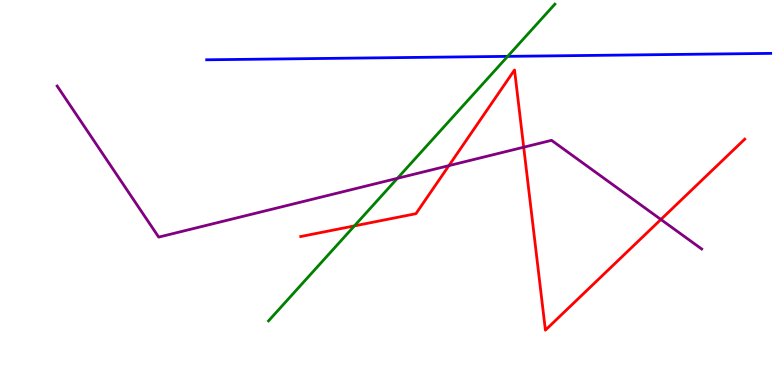[{'lines': ['blue', 'red'], 'intersections': []}, {'lines': ['green', 'red'], 'intersections': [{'x': 4.57, 'y': 4.13}]}, {'lines': ['purple', 'red'], 'intersections': [{'x': 5.79, 'y': 5.7}, {'x': 6.76, 'y': 6.18}, {'x': 8.53, 'y': 4.3}]}, {'lines': ['blue', 'green'], 'intersections': [{'x': 6.55, 'y': 8.54}]}, {'lines': ['blue', 'purple'], 'intersections': []}, {'lines': ['green', 'purple'], 'intersections': [{'x': 5.13, 'y': 5.37}]}]